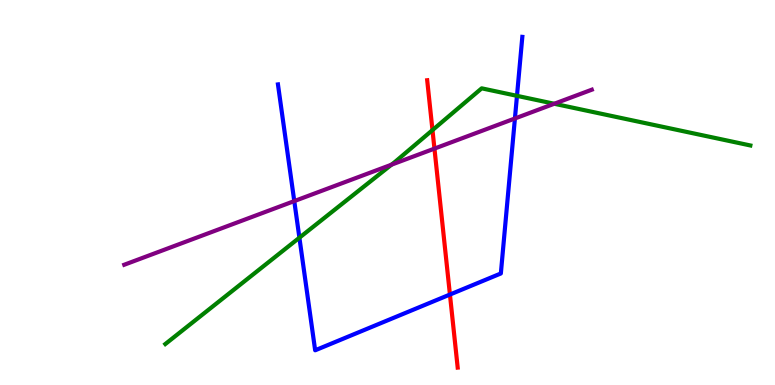[{'lines': ['blue', 'red'], 'intersections': [{'x': 5.81, 'y': 2.35}]}, {'lines': ['green', 'red'], 'intersections': [{'x': 5.58, 'y': 6.62}]}, {'lines': ['purple', 'red'], 'intersections': [{'x': 5.61, 'y': 6.14}]}, {'lines': ['blue', 'green'], 'intersections': [{'x': 3.86, 'y': 3.83}, {'x': 6.67, 'y': 7.51}]}, {'lines': ['blue', 'purple'], 'intersections': [{'x': 3.8, 'y': 4.78}, {'x': 6.64, 'y': 6.92}]}, {'lines': ['green', 'purple'], 'intersections': [{'x': 5.05, 'y': 5.72}, {'x': 7.15, 'y': 7.3}]}]